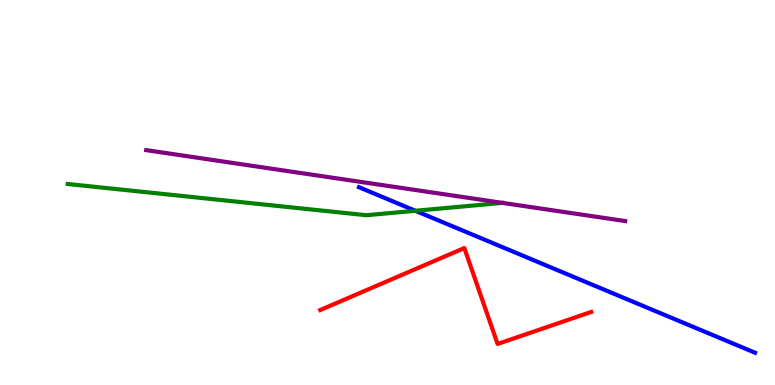[{'lines': ['blue', 'red'], 'intersections': []}, {'lines': ['green', 'red'], 'intersections': []}, {'lines': ['purple', 'red'], 'intersections': []}, {'lines': ['blue', 'green'], 'intersections': [{'x': 5.36, 'y': 4.53}]}, {'lines': ['blue', 'purple'], 'intersections': []}, {'lines': ['green', 'purple'], 'intersections': []}]